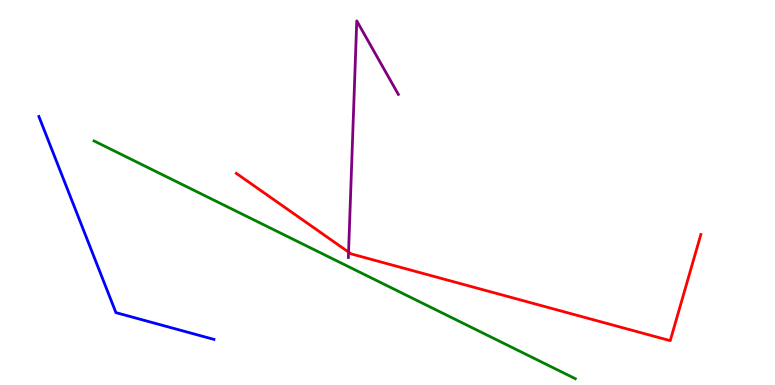[{'lines': ['blue', 'red'], 'intersections': []}, {'lines': ['green', 'red'], 'intersections': []}, {'lines': ['purple', 'red'], 'intersections': [{'x': 4.5, 'y': 3.45}]}, {'lines': ['blue', 'green'], 'intersections': []}, {'lines': ['blue', 'purple'], 'intersections': []}, {'lines': ['green', 'purple'], 'intersections': []}]